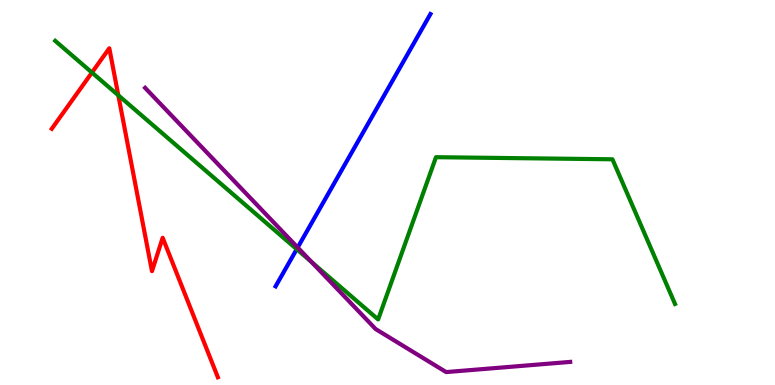[{'lines': ['blue', 'red'], 'intersections': []}, {'lines': ['green', 'red'], 'intersections': [{'x': 1.19, 'y': 8.12}, {'x': 1.53, 'y': 7.52}]}, {'lines': ['purple', 'red'], 'intersections': []}, {'lines': ['blue', 'green'], 'intersections': [{'x': 3.83, 'y': 3.53}]}, {'lines': ['blue', 'purple'], 'intersections': [{'x': 3.84, 'y': 3.57}]}, {'lines': ['green', 'purple'], 'intersections': [{'x': 4.02, 'y': 3.19}]}]